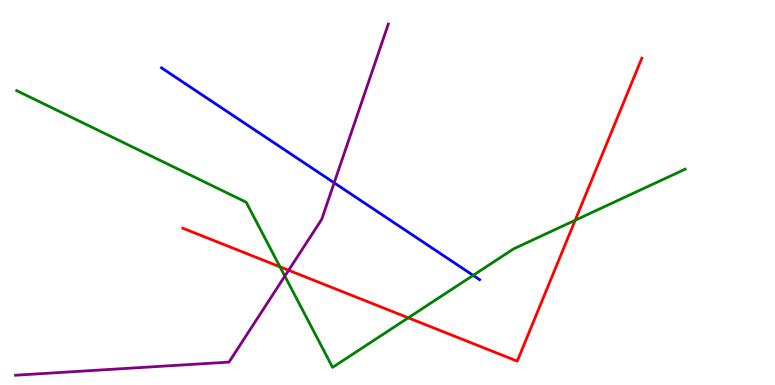[{'lines': ['blue', 'red'], 'intersections': []}, {'lines': ['green', 'red'], 'intersections': [{'x': 3.61, 'y': 3.07}, {'x': 5.27, 'y': 1.74}, {'x': 7.42, 'y': 4.28}]}, {'lines': ['purple', 'red'], 'intersections': [{'x': 3.72, 'y': 2.98}]}, {'lines': ['blue', 'green'], 'intersections': [{'x': 6.11, 'y': 2.85}]}, {'lines': ['blue', 'purple'], 'intersections': [{'x': 4.31, 'y': 5.25}]}, {'lines': ['green', 'purple'], 'intersections': [{'x': 3.68, 'y': 2.83}]}]